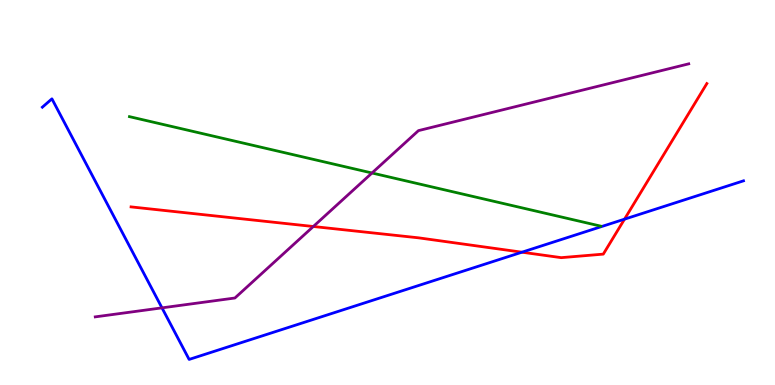[{'lines': ['blue', 'red'], 'intersections': [{'x': 6.74, 'y': 3.45}, {'x': 8.06, 'y': 4.31}]}, {'lines': ['green', 'red'], 'intersections': []}, {'lines': ['purple', 'red'], 'intersections': [{'x': 4.04, 'y': 4.12}]}, {'lines': ['blue', 'green'], 'intersections': []}, {'lines': ['blue', 'purple'], 'intersections': [{'x': 2.09, 'y': 2.0}]}, {'lines': ['green', 'purple'], 'intersections': [{'x': 4.8, 'y': 5.51}]}]